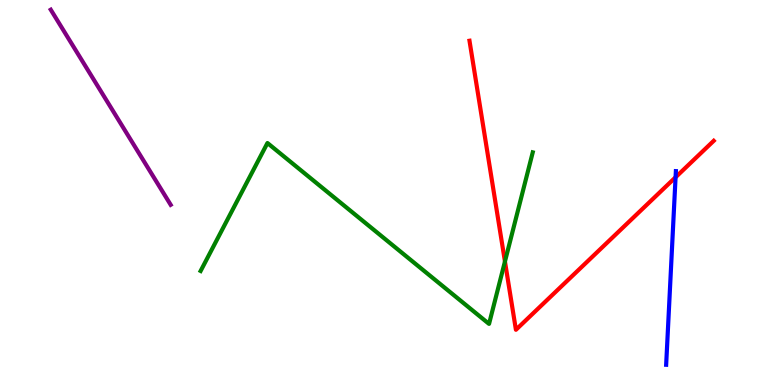[{'lines': ['blue', 'red'], 'intersections': [{'x': 8.72, 'y': 5.4}]}, {'lines': ['green', 'red'], 'intersections': [{'x': 6.52, 'y': 3.21}]}, {'lines': ['purple', 'red'], 'intersections': []}, {'lines': ['blue', 'green'], 'intersections': []}, {'lines': ['blue', 'purple'], 'intersections': []}, {'lines': ['green', 'purple'], 'intersections': []}]